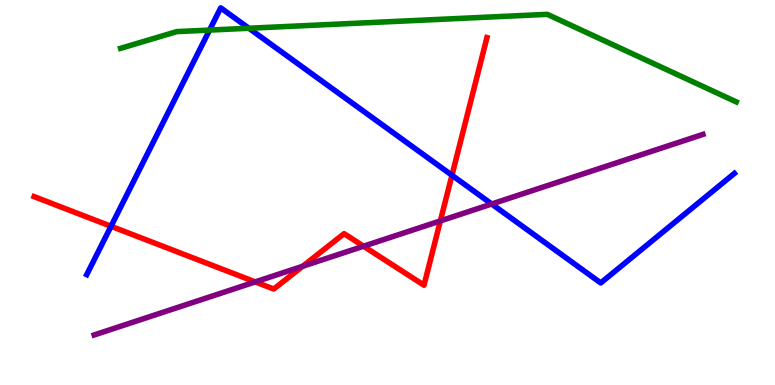[{'lines': ['blue', 'red'], 'intersections': [{'x': 1.43, 'y': 4.12}, {'x': 5.83, 'y': 5.45}]}, {'lines': ['green', 'red'], 'intersections': []}, {'lines': ['purple', 'red'], 'intersections': [{'x': 3.29, 'y': 2.68}, {'x': 3.91, 'y': 3.08}, {'x': 4.69, 'y': 3.6}, {'x': 5.68, 'y': 4.26}]}, {'lines': ['blue', 'green'], 'intersections': [{'x': 2.7, 'y': 9.22}, {'x': 3.21, 'y': 9.27}]}, {'lines': ['blue', 'purple'], 'intersections': [{'x': 6.34, 'y': 4.7}]}, {'lines': ['green', 'purple'], 'intersections': []}]